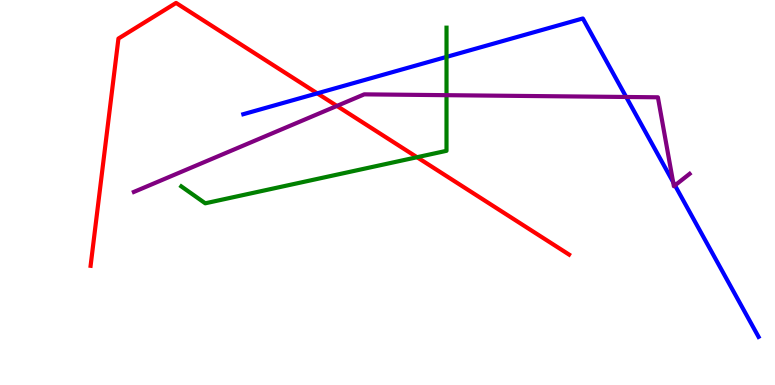[{'lines': ['blue', 'red'], 'intersections': [{'x': 4.09, 'y': 7.58}]}, {'lines': ['green', 'red'], 'intersections': [{'x': 5.38, 'y': 5.92}]}, {'lines': ['purple', 'red'], 'intersections': [{'x': 4.35, 'y': 7.25}]}, {'lines': ['blue', 'green'], 'intersections': [{'x': 5.76, 'y': 8.52}]}, {'lines': ['blue', 'purple'], 'intersections': [{'x': 8.08, 'y': 7.48}, {'x': 8.69, 'y': 5.27}, {'x': 8.71, 'y': 5.19}]}, {'lines': ['green', 'purple'], 'intersections': [{'x': 5.76, 'y': 7.53}]}]